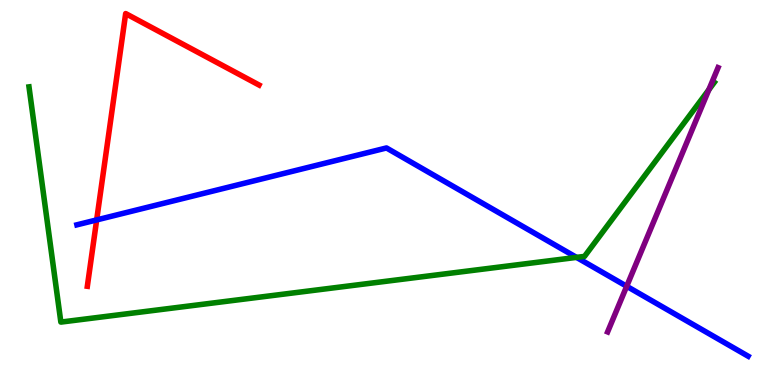[{'lines': ['blue', 'red'], 'intersections': [{'x': 1.25, 'y': 4.29}]}, {'lines': ['green', 'red'], 'intersections': []}, {'lines': ['purple', 'red'], 'intersections': []}, {'lines': ['blue', 'green'], 'intersections': [{'x': 7.44, 'y': 3.31}]}, {'lines': ['blue', 'purple'], 'intersections': [{'x': 8.09, 'y': 2.56}]}, {'lines': ['green', 'purple'], 'intersections': [{'x': 9.15, 'y': 7.67}]}]